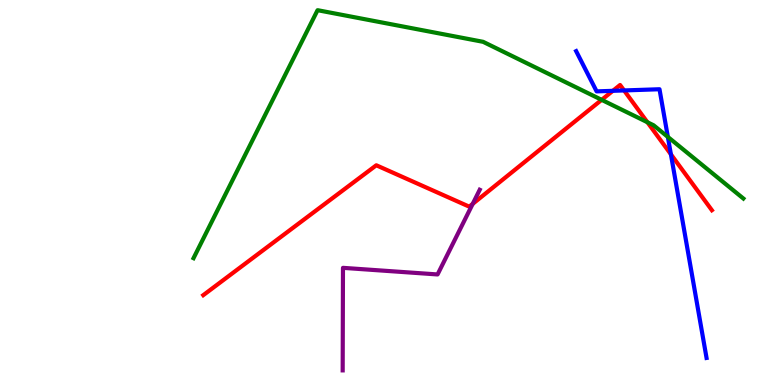[{'lines': ['blue', 'red'], 'intersections': [{'x': 7.91, 'y': 7.64}, {'x': 8.05, 'y': 7.65}, {'x': 8.66, 'y': 5.99}]}, {'lines': ['green', 'red'], 'intersections': [{'x': 7.76, 'y': 7.41}, {'x': 8.35, 'y': 6.83}]}, {'lines': ['purple', 'red'], 'intersections': [{'x': 6.1, 'y': 4.71}]}, {'lines': ['blue', 'green'], 'intersections': [{'x': 8.62, 'y': 6.44}]}, {'lines': ['blue', 'purple'], 'intersections': []}, {'lines': ['green', 'purple'], 'intersections': []}]